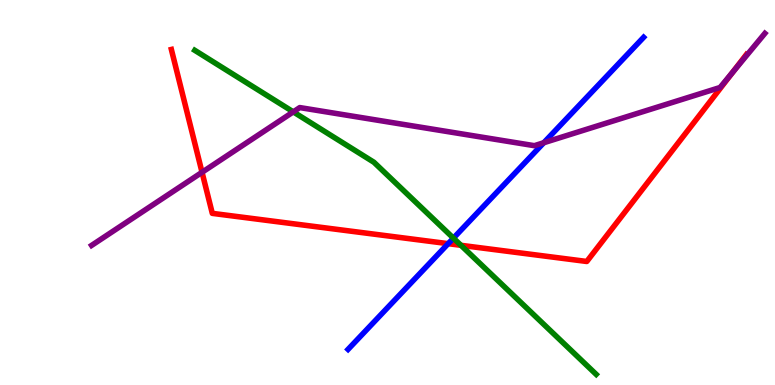[{'lines': ['blue', 'red'], 'intersections': [{'x': 5.78, 'y': 3.67}]}, {'lines': ['green', 'red'], 'intersections': [{'x': 5.95, 'y': 3.63}]}, {'lines': ['purple', 'red'], 'intersections': [{'x': 2.61, 'y': 5.52}, {'x': 9.45, 'y': 8.12}]}, {'lines': ['blue', 'green'], 'intersections': [{'x': 5.85, 'y': 3.81}]}, {'lines': ['blue', 'purple'], 'intersections': [{'x': 7.02, 'y': 6.29}]}, {'lines': ['green', 'purple'], 'intersections': [{'x': 3.78, 'y': 7.09}]}]